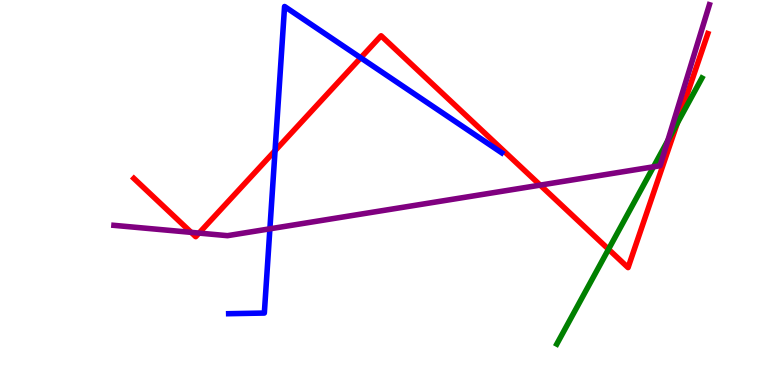[{'lines': ['blue', 'red'], 'intersections': [{'x': 3.55, 'y': 6.09}, {'x': 4.65, 'y': 8.5}]}, {'lines': ['green', 'red'], 'intersections': [{'x': 7.85, 'y': 3.53}, {'x': 8.74, 'y': 6.8}]}, {'lines': ['purple', 'red'], 'intersections': [{'x': 2.47, 'y': 3.96}, {'x': 2.57, 'y': 3.95}, {'x': 6.97, 'y': 5.19}]}, {'lines': ['blue', 'green'], 'intersections': []}, {'lines': ['blue', 'purple'], 'intersections': [{'x': 3.48, 'y': 4.06}]}, {'lines': ['green', 'purple'], 'intersections': [{'x': 8.43, 'y': 5.67}, {'x': 8.62, 'y': 6.35}]}]